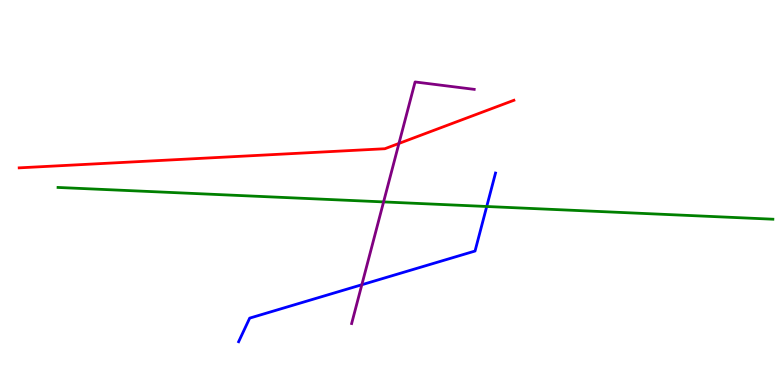[{'lines': ['blue', 'red'], 'intersections': []}, {'lines': ['green', 'red'], 'intersections': []}, {'lines': ['purple', 'red'], 'intersections': [{'x': 5.15, 'y': 6.27}]}, {'lines': ['blue', 'green'], 'intersections': [{'x': 6.28, 'y': 4.64}]}, {'lines': ['blue', 'purple'], 'intersections': [{'x': 4.67, 'y': 2.6}]}, {'lines': ['green', 'purple'], 'intersections': [{'x': 4.95, 'y': 4.76}]}]